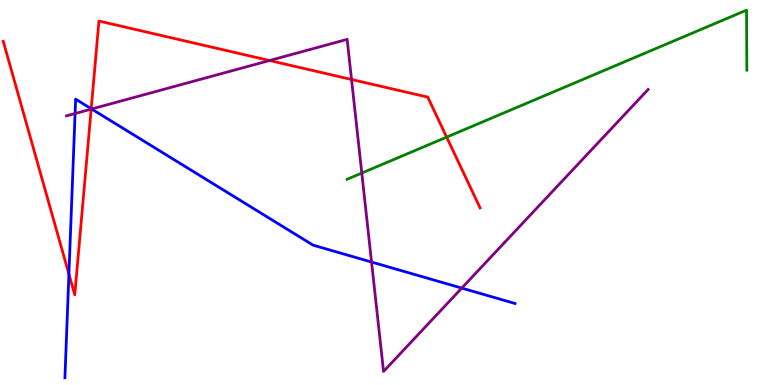[{'lines': ['blue', 'red'], 'intersections': [{'x': 0.889, 'y': 2.88}, {'x': 1.18, 'y': 7.18}]}, {'lines': ['green', 'red'], 'intersections': [{'x': 5.76, 'y': 6.44}]}, {'lines': ['purple', 'red'], 'intersections': [{'x': 1.18, 'y': 7.17}, {'x': 3.48, 'y': 8.43}, {'x': 4.54, 'y': 7.94}]}, {'lines': ['blue', 'green'], 'intersections': []}, {'lines': ['blue', 'purple'], 'intersections': [{'x': 0.969, 'y': 7.05}, {'x': 1.18, 'y': 7.17}, {'x': 4.79, 'y': 3.19}, {'x': 5.96, 'y': 2.52}]}, {'lines': ['green', 'purple'], 'intersections': [{'x': 4.67, 'y': 5.51}]}]